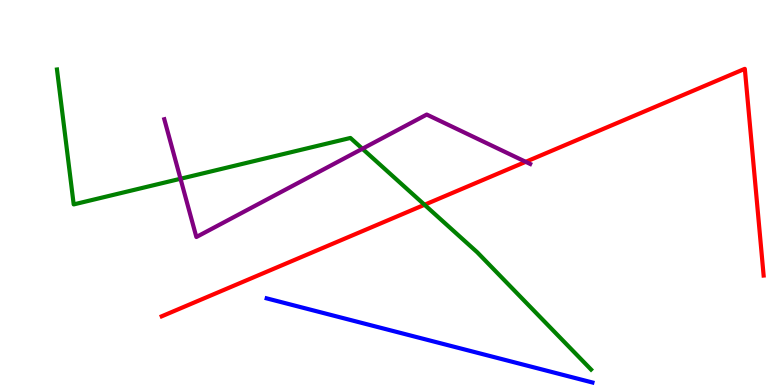[{'lines': ['blue', 'red'], 'intersections': []}, {'lines': ['green', 'red'], 'intersections': [{'x': 5.48, 'y': 4.68}]}, {'lines': ['purple', 'red'], 'intersections': [{'x': 6.78, 'y': 5.8}]}, {'lines': ['blue', 'green'], 'intersections': []}, {'lines': ['blue', 'purple'], 'intersections': []}, {'lines': ['green', 'purple'], 'intersections': [{'x': 2.33, 'y': 5.36}, {'x': 4.68, 'y': 6.14}]}]